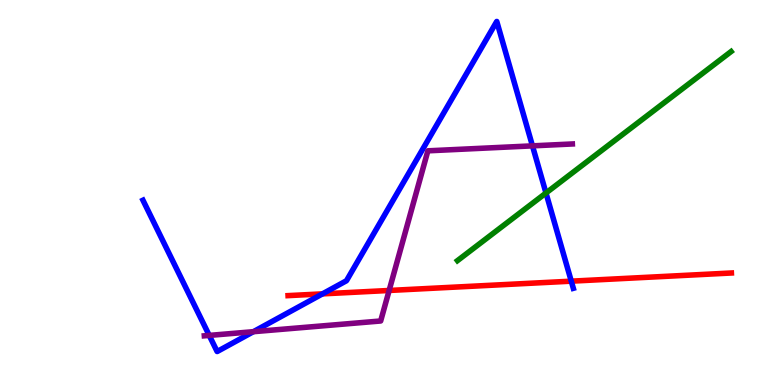[{'lines': ['blue', 'red'], 'intersections': [{'x': 4.16, 'y': 2.37}, {'x': 7.37, 'y': 2.7}]}, {'lines': ['green', 'red'], 'intersections': []}, {'lines': ['purple', 'red'], 'intersections': [{'x': 5.02, 'y': 2.46}]}, {'lines': ['blue', 'green'], 'intersections': [{'x': 7.04, 'y': 4.99}]}, {'lines': ['blue', 'purple'], 'intersections': [{'x': 2.7, 'y': 1.29}, {'x': 3.27, 'y': 1.38}, {'x': 6.87, 'y': 6.21}]}, {'lines': ['green', 'purple'], 'intersections': []}]